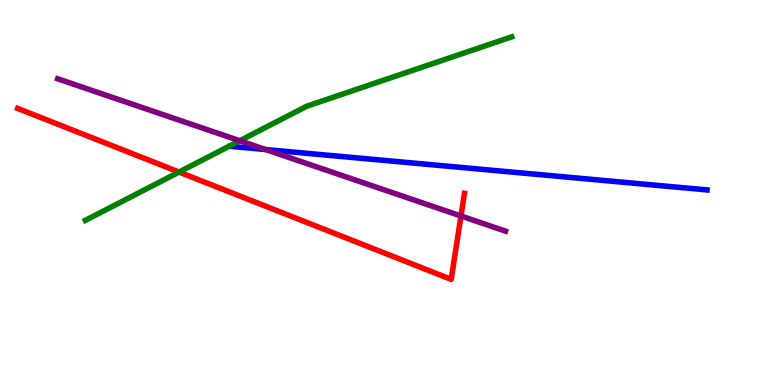[{'lines': ['blue', 'red'], 'intersections': []}, {'lines': ['green', 'red'], 'intersections': [{'x': 2.31, 'y': 5.53}]}, {'lines': ['purple', 'red'], 'intersections': [{'x': 5.95, 'y': 4.39}]}, {'lines': ['blue', 'green'], 'intersections': []}, {'lines': ['blue', 'purple'], 'intersections': [{'x': 3.43, 'y': 6.12}]}, {'lines': ['green', 'purple'], 'intersections': [{'x': 3.09, 'y': 6.34}]}]